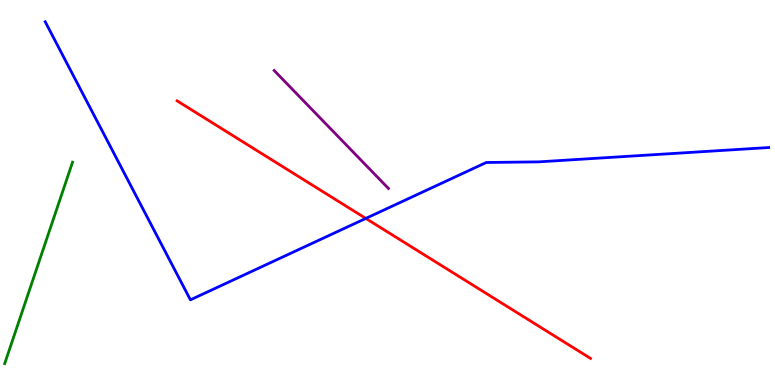[{'lines': ['blue', 'red'], 'intersections': [{'x': 4.72, 'y': 4.33}]}, {'lines': ['green', 'red'], 'intersections': []}, {'lines': ['purple', 'red'], 'intersections': []}, {'lines': ['blue', 'green'], 'intersections': []}, {'lines': ['blue', 'purple'], 'intersections': []}, {'lines': ['green', 'purple'], 'intersections': []}]